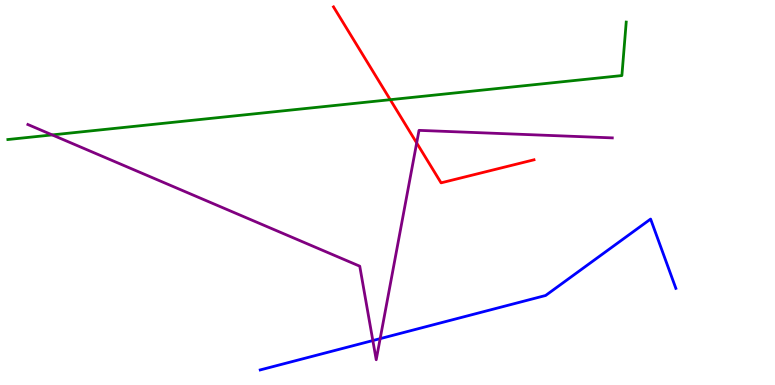[{'lines': ['blue', 'red'], 'intersections': []}, {'lines': ['green', 'red'], 'intersections': [{'x': 5.04, 'y': 7.41}]}, {'lines': ['purple', 'red'], 'intersections': [{'x': 5.38, 'y': 6.29}]}, {'lines': ['blue', 'green'], 'intersections': []}, {'lines': ['blue', 'purple'], 'intersections': [{'x': 4.81, 'y': 1.15}, {'x': 4.91, 'y': 1.2}]}, {'lines': ['green', 'purple'], 'intersections': [{'x': 0.674, 'y': 6.5}]}]